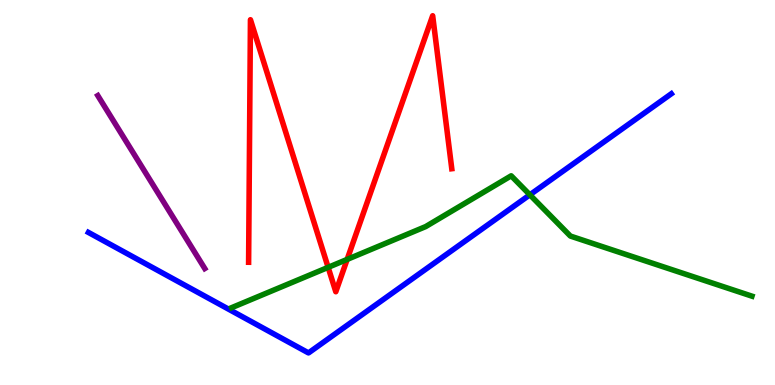[{'lines': ['blue', 'red'], 'intersections': []}, {'lines': ['green', 'red'], 'intersections': [{'x': 4.23, 'y': 3.06}, {'x': 4.48, 'y': 3.26}]}, {'lines': ['purple', 'red'], 'intersections': []}, {'lines': ['blue', 'green'], 'intersections': [{'x': 6.84, 'y': 4.94}]}, {'lines': ['blue', 'purple'], 'intersections': []}, {'lines': ['green', 'purple'], 'intersections': []}]